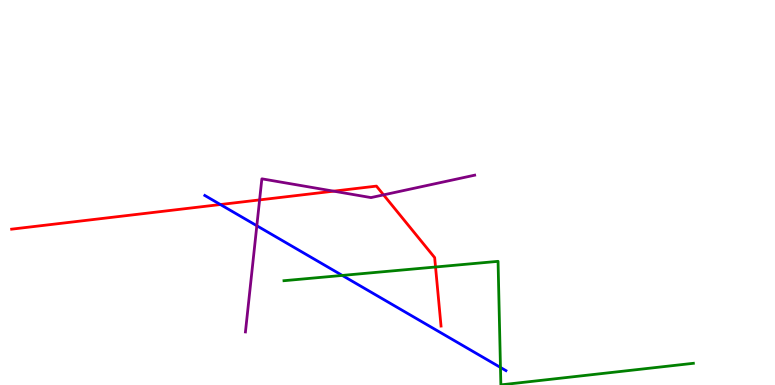[{'lines': ['blue', 'red'], 'intersections': [{'x': 2.84, 'y': 4.69}]}, {'lines': ['green', 'red'], 'intersections': [{'x': 5.62, 'y': 3.07}]}, {'lines': ['purple', 'red'], 'intersections': [{'x': 3.35, 'y': 4.81}, {'x': 4.3, 'y': 5.03}, {'x': 4.95, 'y': 4.94}]}, {'lines': ['blue', 'green'], 'intersections': [{'x': 4.42, 'y': 2.85}, {'x': 6.46, 'y': 0.456}]}, {'lines': ['blue', 'purple'], 'intersections': [{'x': 3.31, 'y': 4.14}]}, {'lines': ['green', 'purple'], 'intersections': []}]